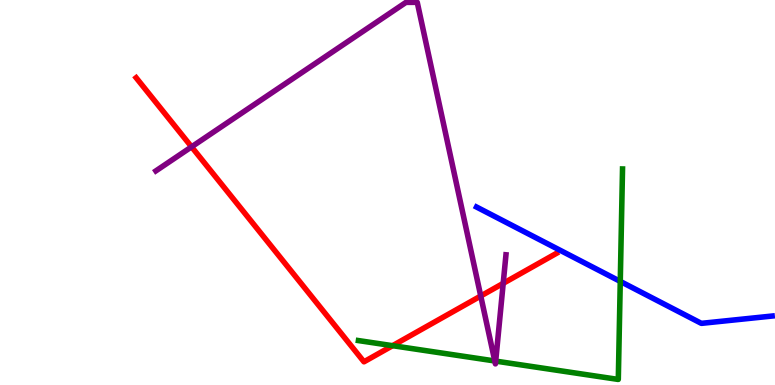[{'lines': ['blue', 'red'], 'intersections': []}, {'lines': ['green', 'red'], 'intersections': [{'x': 5.07, 'y': 1.02}]}, {'lines': ['purple', 'red'], 'intersections': [{'x': 2.47, 'y': 6.19}, {'x': 6.2, 'y': 2.31}, {'x': 6.49, 'y': 2.64}]}, {'lines': ['blue', 'green'], 'intersections': [{'x': 8.0, 'y': 2.69}]}, {'lines': ['blue', 'purple'], 'intersections': []}, {'lines': ['green', 'purple'], 'intersections': [{'x': 6.38, 'y': 0.624}, {'x': 6.4, 'y': 0.621}]}]